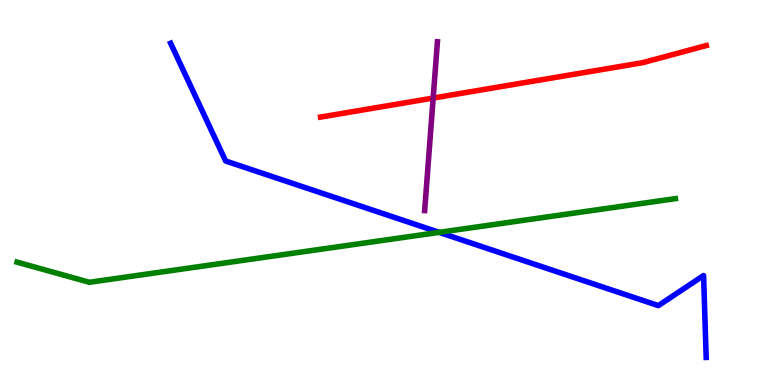[{'lines': ['blue', 'red'], 'intersections': []}, {'lines': ['green', 'red'], 'intersections': []}, {'lines': ['purple', 'red'], 'intersections': [{'x': 5.59, 'y': 7.45}]}, {'lines': ['blue', 'green'], 'intersections': [{'x': 5.67, 'y': 3.96}]}, {'lines': ['blue', 'purple'], 'intersections': []}, {'lines': ['green', 'purple'], 'intersections': []}]